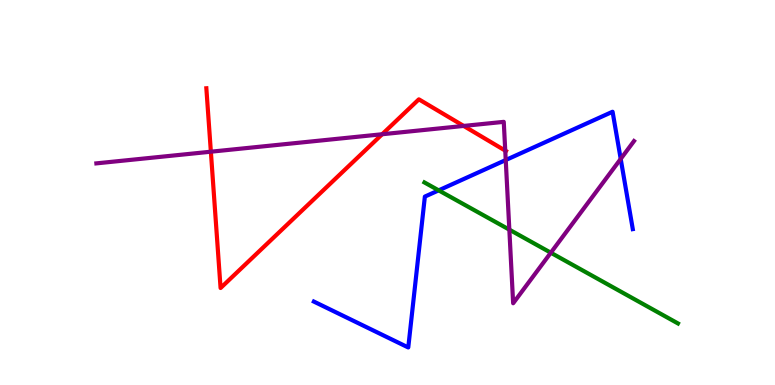[{'lines': ['blue', 'red'], 'intersections': []}, {'lines': ['green', 'red'], 'intersections': []}, {'lines': ['purple', 'red'], 'intersections': [{'x': 2.72, 'y': 6.06}, {'x': 4.93, 'y': 6.51}, {'x': 5.98, 'y': 6.73}, {'x': 6.52, 'y': 6.09}]}, {'lines': ['blue', 'green'], 'intersections': [{'x': 5.66, 'y': 5.06}]}, {'lines': ['blue', 'purple'], 'intersections': [{'x': 6.53, 'y': 5.84}, {'x': 8.01, 'y': 5.87}]}, {'lines': ['green', 'purple'], 'intersections': [{'x': 6.57, 'y': 4.03}, {'x': 7.11, 'y': 3.44}]}]